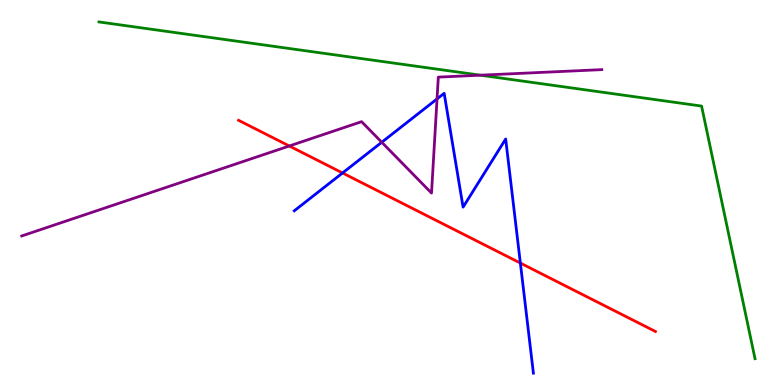[{'lines': ['blue', 'red'], 'intersections': [{'x': 4.42, 'y': 5.51}, {'x': 6.71, 'y': 3.17}]}, {'lines': ['green', 'red'], 'intersections': []}, {'lines': ['purple', 'red'], 'intersections': [{'x': 3.73, 'y': 6.21}]}, {'lines': ['blue', 'green'], 'intersections': []}, {'lines': ['blue', 'purple'], 'intersections': [{'x': 4.93, 'y': 6.31}, {'x': 5.64, 'y': 7.43}]}, {'lines': ['green', 'purple'], 'intersections': [{'x': 6.2, 'y': 8.05}]}]